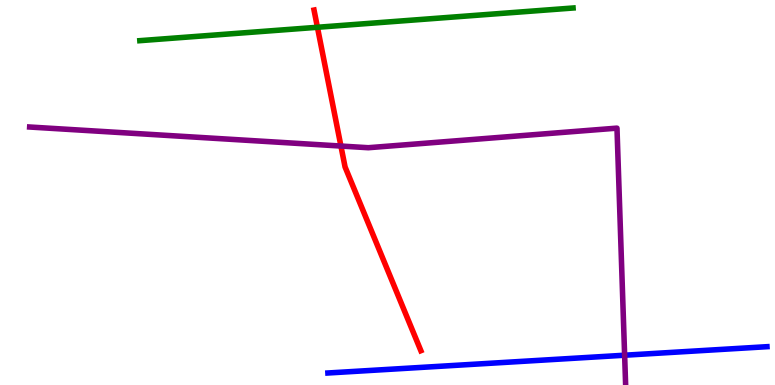[{'lines': ['blue', 'red'], 'intersections': []}, {'lines': ['green', 'red'], 'intersections': [{'x': 4.1, 'y': 9.29}]}, {'lines': ['purple', 'red'], 'intersections': [{'x': 4.4, 'y': 6.21}]}, {'lines': ['blue', 'green'], 'intersections': []}, {'lines': ['blue', 'purple'], 'intersections': [{'x': 8.06, 'y': 0.774}]}, {'lines': ['green', 'purple'], 'intersections': []}]